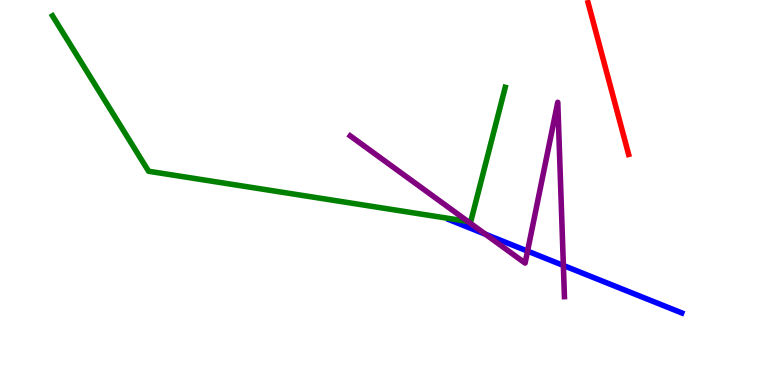[{'lines': ['blue', 'red'], 'intersections': []}, {'lines': ['green', 'red'], 'intersections': []}, {'lines': ['purple', 'red'], 'intersections': []}, {'lines': ['blue', 'green'], 'intersections': []}, {'lines': ['blue', 'purple'], 'intersections': [{'x': 6.26, 'y': 3.92}, {'x': 6.81, 'y': 3.48}, {'x': 7.27, 'y': 3.1}]}, {'lines': ['green', 'purple'], 'intersections': [{'x': 6.04, 'y': 4.25}]}]